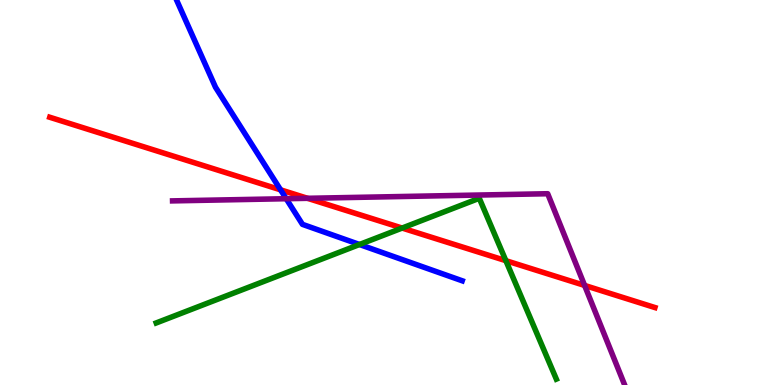[{'lines': ['blue', 'red'], 'intersections': [{'x': 3.62, 'y': 5.07}]}, {'lines': ['green', 'red'], 'intersections': [{'x': 5.19, 'y': 4.08}, {'x': 6.53, 'y': 3.23}]}, {'lines': ['purple', 'red'], 'intersections': [{'x': 3.97, 'y': 4.85}, {'x': 7.54, 'y': 2.59}]}, {'lines': ['blue', 'green'], 'intersections': [{'x': 4.64, 'y': 3.65}]}, {'lines': ['blue', 'purple'], 'intersections': [{'x': 3.69, 'y': 4.84}]}, {'lines': ['green', 'purple'], 'intersections': []}]